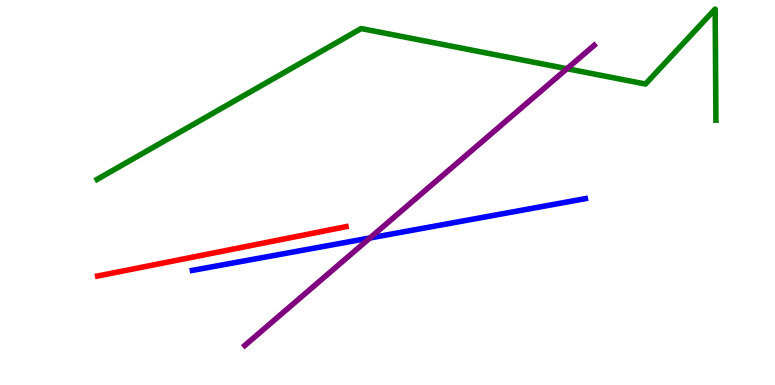[{'lines': ['blue', 'red'], 'intersections': []}, {'lines': ['green', 'red'], 'intersections': []}, {'lines': ['purple', 'red'], 'intersections': []}, {'lines': ['blue', 'green'], 'intersections': []}, {'lines': ['blue', 'purple'], 'intersections': [{'x': 4.77, 'y': 3.82}]}, {'lines': ['green', 'purple'], 'intersections': [{'x': 7.32, 'y': 8.22}]}]